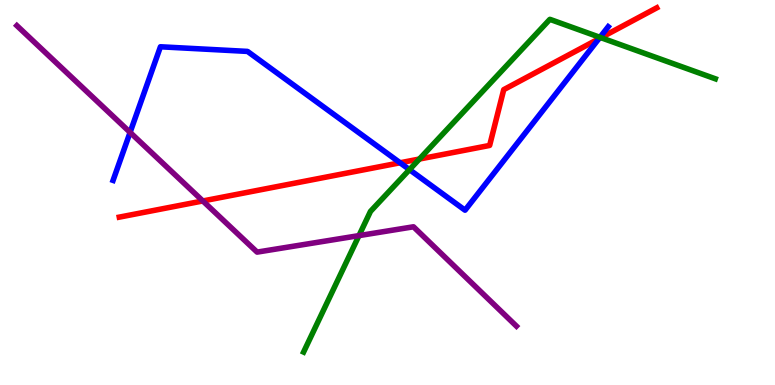[{'lines': ['blue', 'red'], 'intersections': [{'x': 5.16, 'y': 5.77}, {'x': 7.73, 'y': 8.99}]}, {'lines': ['green', 'red'], 'intersections': [{'x': 5.41, 'y': 5.87}, {'x': 7.75, 'y': 9.02}]}, {'lines': ['purple', 'red'], 'intersections': [{'x': 2.62, 'y': 4.78}]}, {'lines': ['blue', 'green'], 'intersections': [{'x': 5.28, 'y': 5.59}, {'x': 7.74, 'y': 9.03}]}, {'lines': ['blue', 'purple'], 'intersections': [{'x': 1.68, 'y': 6.56}]}, {'lines': ['green', 'purple'], 'intersections': [{'x': 4.63, 'y': 3.88}]}]